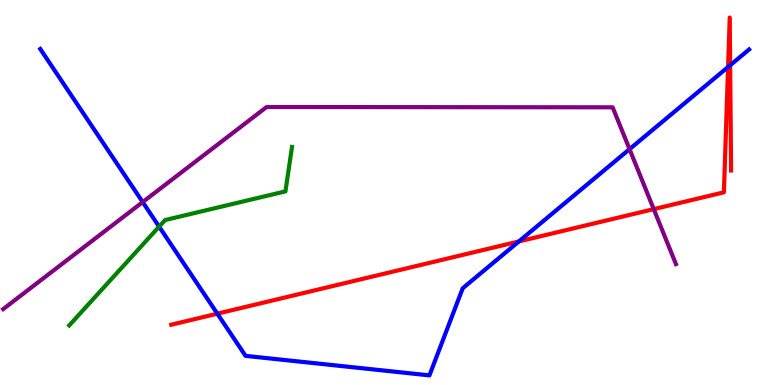[{'lines': ['blue', 'red'], 'intersections': [{'x': 2.8, 'y': 1.85}, {'x': 6.69, 'y': 3.73}, {'x': 9.39, 'y': 8.26}, {'x': 9.42, 'y': 8.3}]}, {'lines': ['green', 'red'], 'intersections': []}, {'lines': ['purple', 'red'], 'intersections': [{'x': 8.44, 'y': 4.57}]}, {'lines': ['blue', 'green'], 'intersections': [{'x': 2.05, 'y': 4.11}]}, {'lines': ['blue', 'purple'], 'intersections': [{'x': 1.84, 'y': 4.75}, {'x': 8.12, 'y': 6.13}]}, {'lines': ['green', 'purple'], 'intersections': []}]